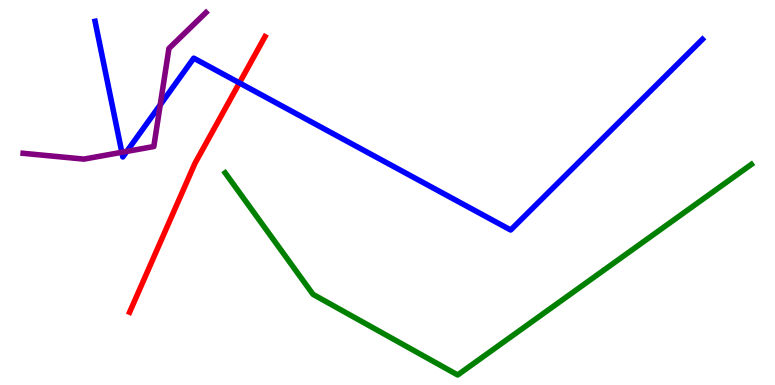[{'lines': ['blue', 'red'], 'intersections': [{'x': 3.09, 'y': 7.85}]}, {'lines': ['green', 'red'], 'intersections': []}, {'lines': ['purple', 'red'], 'intersections': []}, {'lines': ['blue', 'green'], 'intersections': []}, {'lines': ['blue', 'purple'], 'intersections': [{'x': 1.57, 'y': 6.04}, {'x': 1.64, 'y': 6.07}, {'x': 2.07, 'y': 7.28}]}, {'lines': ['green', 'purple'], 'intersections': []}]